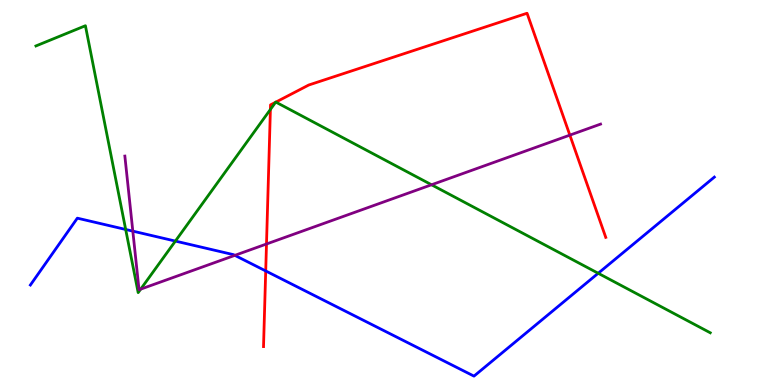[{'lines': ['blue', 'red'], 'intersections': [{'x': 3.43, 'y': 2.96}]}, {'lines': ['green', 'red'], 'intersections': [{'x': 3.49, 'y': 7.16}, {'x': 3.56, 'y': 7.34}, {'x': 3.56, 'y': 7.35}]}, {'lines': ['purple', 'red'], 'intersections': [{'x': 3.44, 'y': 3.66}, {'x': 7.35, 'y': 6.49}]}, {'lines': ['blue', 'green'], 'intersections': [{'x': 1.62, 'y': 4.04}, {'x': 2.26, 'y': 3.74}, {'x': 7.72, 'y': 2.9}]}, {'lines': ['blue', 'purple'], 'intersections': [{'x': 1.71, 'y': 4.0}, {'x': 3.03, 'y': 3.37}]}, {'lines': ['green', 'purple'], 'intersections': [{'x': 1.82, 'y': 2.49}, {'x': 5.57, 'y': 5.2}]}]